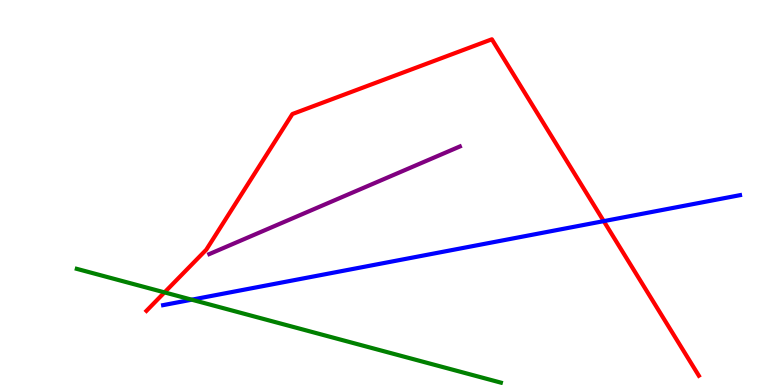[{'lines': ['blue', 'red'], 'intersections': [{'x': 7.79, 'y': 4.26}]}, {'lines': ['green', 'red'], 'intersections': [{'x': 2.12, 'y': 2.41}]}, {'lines': ['purple', 'red'], 'intersections': []}, {'lines': ['blue', 'green'], 'intersections': [{'x': 2.47, 'y': 2.22}]}, {'lines': ['blue', 'purple'], 'intersections': []}, {'lines': ['green', 'purple'], 'intersections': []}]